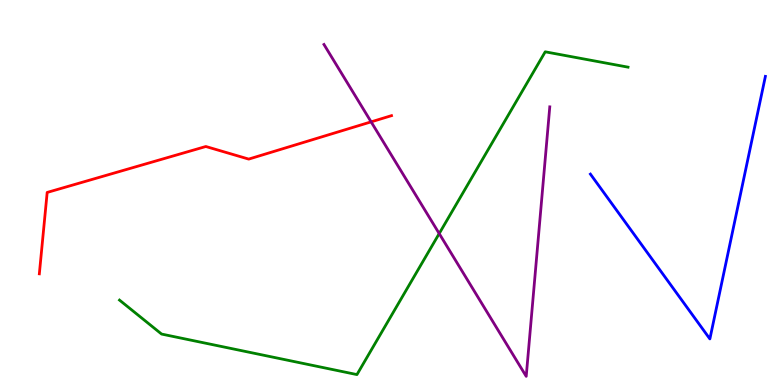[{'lines': ['blue', 'red'], 'intersections': []}, {'lines': ['green', 'red'], 'intersections': []}, {'lines': ['purple', 'red'], 'intersections': [{'x': 4.79, 'y': 6.83}]}, {'lines': ['blue', 'green'], 'intersections': []}, {'lines': ['blue', 'purple'], 'intersections': []}, {'lines': ['green', 'purple'], 'intersections': [{'x': 5.67, 'y': 3.93}]}]